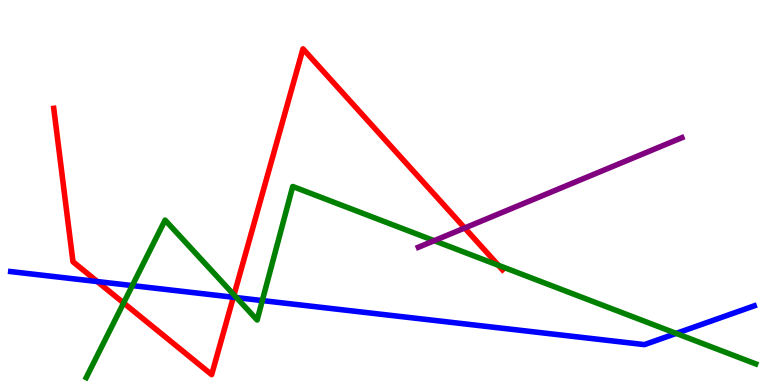[{'lines': ['blue', 'red'], 'intersections': [{'x': 1.26, 'y': 2.69}, {'x': 3.01, 'y': 2.28}]}, {'lines': ['green', 'red'], 'intersections': [{'x': 1.59, 'y': 2.13}, {'x': 3.02, 'y': 2.34}, {'x': 6.43, 'y': 3.11}]}, {'lines': ['purple', 'red'], 'intersections': [{'x': 6.0, 'y': 4.08}]}, {'lines': ['blue', 'green'], 'intersections': [{'x': 1.71, 'y': 2.58}, {'x': 3.05, 'y': 2.27}, {'x': 3.38, 'y': 2.19}, {'x': 8.72, 'y': 1.34}]}, {'lines': ['blue', 'purple'], 'intersections': []}, {'lines': ['green', 'purple'], 'intersections': [{'x': 5.6, 'y': 3.75}]}]